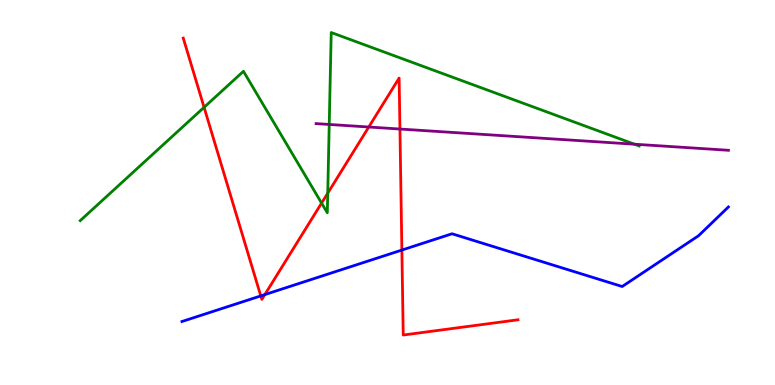[{'lines': ['blue', 'red'], 'intersections': [{'x': 3.36, 'y': 2.31}, {'x': 3.42, 'y': 2.35}, {'x': 5.19, 'y': 3.5}]}, {'lines': ['green', 'red'], 'intersections': [{'x': 2.63, 'y': 7.21}, {'x': 4.15, 'y': 4.72}, {'x': 4.23, 'y': 4.98}]}, {'lines': ['purple', 'red'], 'intersections': [{'x': 4.76, 'y': 6.7}, {'x': 5.16, 'y': 6.65}]}, {'lines': ['blue', 'green'], 'intersections': []}, {'lines': ['blue', 'purple'], 'intersections': []}, {'lines': ['green', 'purple'], 'intersections': [{'x': 4.25, 'y': 6.77}, {'x': 8.19, 'y': 6.25}]}]